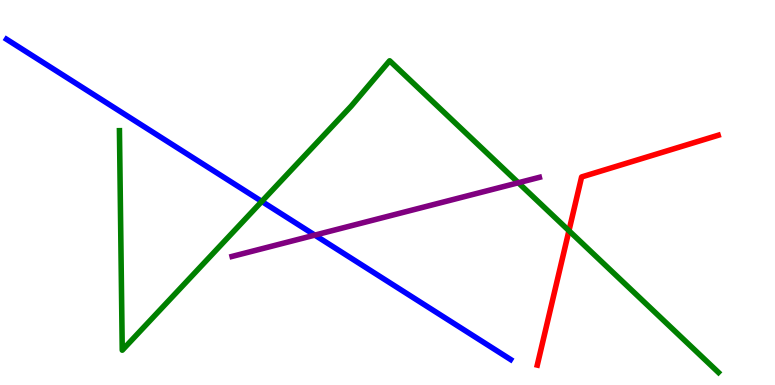[{'lines': ['blue', 'red'], 'intersections': []}, {'lines': ['green', 'red'], 'intersections': [{'x': 7.34, 'y': 4.01}]}, {'lines': ['purple', 'red'], 'intersections': []}, {'lines': ['blue', 'green'], 'intersections': [{'x': 3.38, 'y': 4.77}]}, {'lines': ['blue', 'purple'], 'intersections': [{'x': 4.06, 'y': 3.89}]}, {'lines': ['green', 'purple'], 'intersections': [{'x': 6.69, 'y': 5.25}]}]